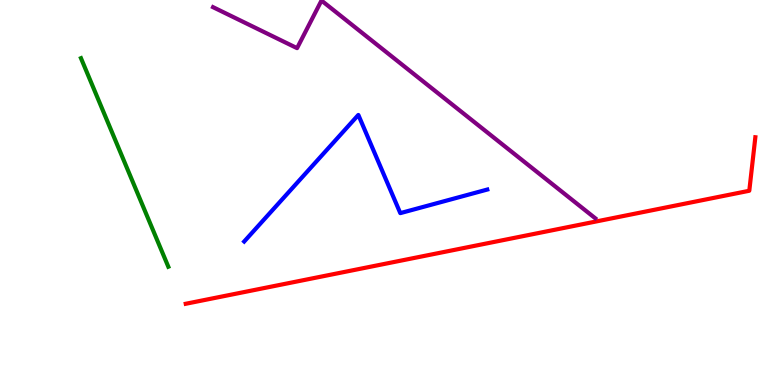[{'lines': ['blue', 'red'], 'intersections': []}, {'lines': ['green', 'red'], 'intersections': []}, {'lines': ['purple', 'red'], 'intersections': []}, {'lines': ['blue', 'green'], 'intersections': []}, {'lines': ['blue', 'purple'], 'intersections': []}, {'lines': ['green', 'purple'], 'intersections': []}]